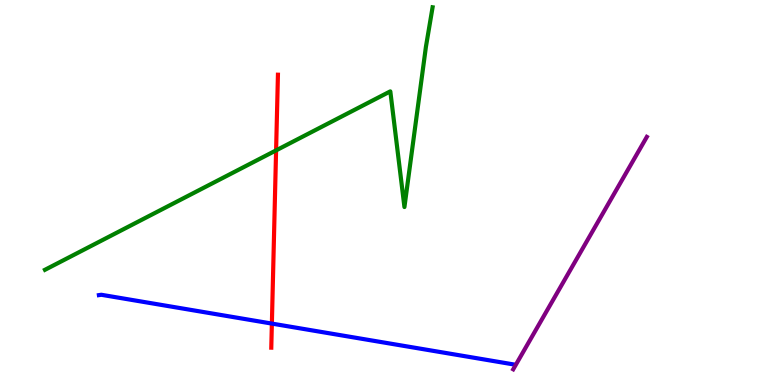[{'lines': ['blue', 'red'], 'intersections': [{'x': 3.51, 'y': 1.6}]}, {'lines': ['green', 'red'], 'intersections': [{'x': 3.56, 'y': 6.09}]}, {'lines': ['purple', 'red'], 'intersections': []}, {'lines': ['blue', 'green'], 'intersections': []}, {'lines': ['blue', 'purple'], 'intersections': []}, {'lines': ['green', 'purple'], 'intersections': []}]